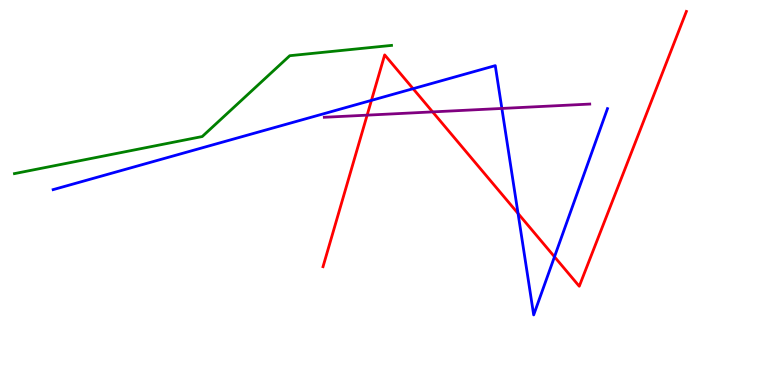[{'lines': ['blue', 'red'], 'intersections': [{'x': 4.79, 'y': 7.39}, {'x': 5.33, 'y': 7.7}, {'x': 6.68, 'y': 4.46}, {'x': 7.15, 'y': 3.33}]}, {'lines': ['green', 'red'], 'intersections': []}, {'lines': ['purple', 'red'], 'intersections': [{'x': 4.74, 'y': 7.01}, {'x': 5.58, 'y': 7.09}]}, {'lines': ['blue', 'green'], 'intersections': []}, {'lines': ['blue', 'purple'], 'intersections': [{'x': 6.48, 'y': 7.18}]}, {'lines': ['green', 'purple'], 'intersections': []}]